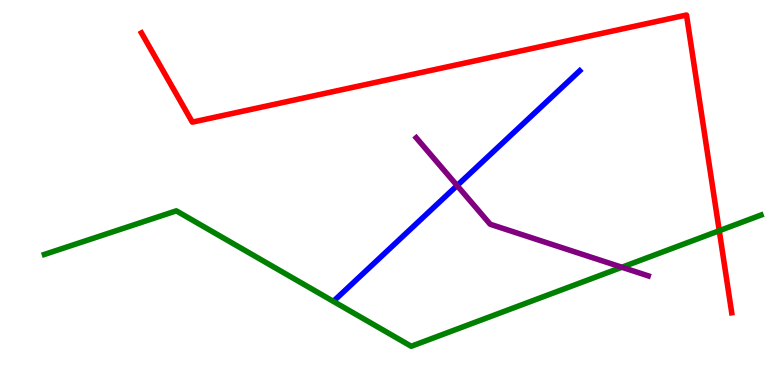[{'lines': ['blue', 'red'], 'intersections': []}, {'lines': ['green', 'red'], 'intersections': [{'x': 9.28, 'y': 4.01}]}, {'lines': ['purple', 'red'], 'intersections': []}, {'lines': ['blue', 'green'], 'intersections': []}, {'lines': ['blue', 'purple'], 'intersections': [{'x': 5.9, 'y': 5.18}]}, {'lines': ['green', 'purple'], 'intersections': [{'x': 8.02, 'y': 3.06}]}]